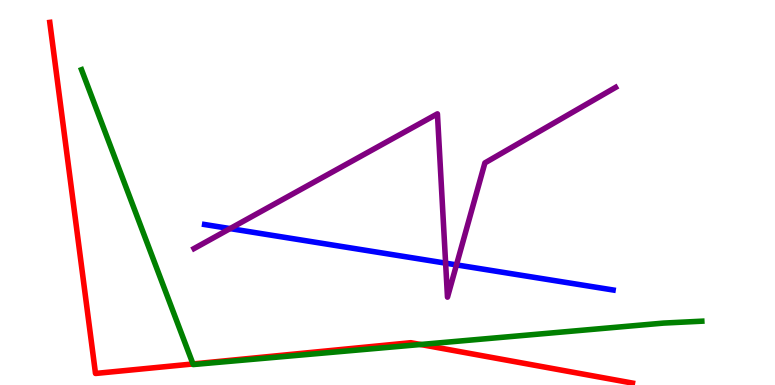[{'lines': ['blue', 'red'], 'intersections': []}, {'lines': ['green', 'red'], 'intersections': [{'x': 2.49, 'y': 0.547}, {'x': 5.43, 'y': 1.05}]}, {'lines': ['purple', 'red'], 'intersections': []}, {'lines': ['blue', 'green'], 'intersections': []}, {'lines': ['blue', 'purple'], 'intersections': [{'x': 2.97, 'y': 4.06}, {'x': 5.75, 'y': 3.17}, {'x': 5.89, 'y': 3.12}]}, {'lines': ['green', 'purple'], 'intersections': []}]